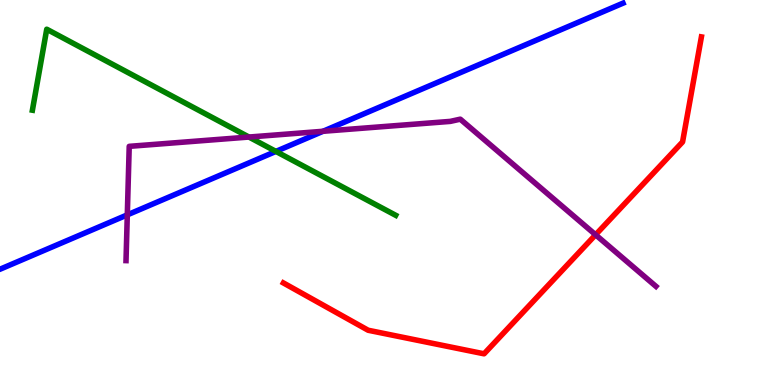[{'lines': ['blue', 'red'], 'intersections': []}, {'lines': ['green', 'red'], 'intersections': []}, {'lines': ['purple', 'red'], 'intersections': [{'x': 7.69, 'y': 3.9}]}, {'lines': ['blue', 'green'], 'intersections': [{'x': 3.56, 'y': 6.07}]}, {'lines': ['blue', 'purple'], 'intersections': [{'x': 1.64, 'y': 4.42}, {'x': 4.17, 'y': 6.59}]}, {'lines': ['green', 'purple'], 'intersections': [{'x': 3.21, 'y': 6.44}]}]